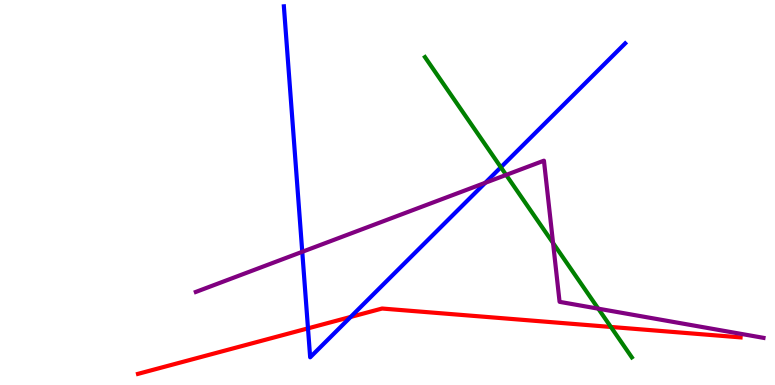[{'lines': ['blue', 'red'], 'intersections': [{'x': 3.97, 'y': 1.47}, {'x': 4.52, 'y': 1.77}]}, {'lines': ['green', 'red'], 'intersections': [{'x': 7.88, 'y': 1.51}]}, {'lines': ['purple', 'red'], 'intersections': []}, {'lines': ['blue', 'green'], 'intersections': [{'x': 6.46, 'y': 5.66}]}, {'lines': ['blue', 'purple'], 'intersections': [{'x': 3.9, 'y': 3.46}, {'x': 6.26, 'y': 5.25}]}, {'lines': ['green', 'purple'], 'intersections': [{'x': 6.53, 'y': 5.46}, {'x': 7.14, 'y': 3.69}, {'x': 7.72, 'y': 1.98}]}]